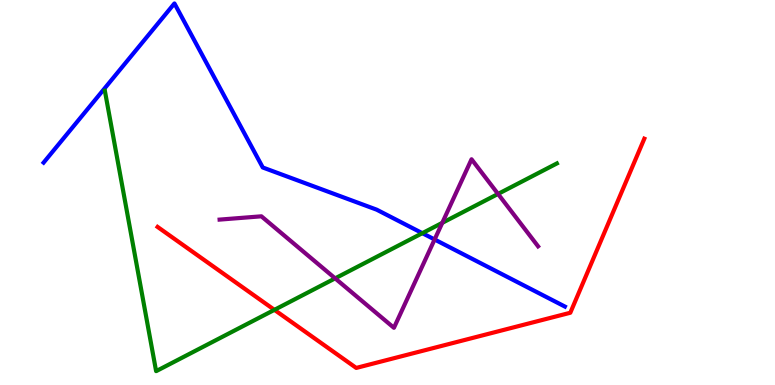[{'lines': ['blue', 'red'], 'intersections': []}, {'lines': ['green', 'red'], 'intersections': [{'x': 3.54, 'y': 1.95}]}, {'lines': ['purple', 'red'], 'intersections': []}, {'lines': ['blue', 'green'], 'intersections': [{'x': 5.45, 'y': 3.94}]}, {'lines': ['blue', 'purple'], 'intersections': [{'x': 5.61, 'y': 3.78}]}, {'lines': ['green', 'purple'], 'intersections': [{'x': 4.32, 'y': 2.77}, {'x': 5.71, 'y': 4.21}, {'x': 6.43, 'y': 4.96}]}]